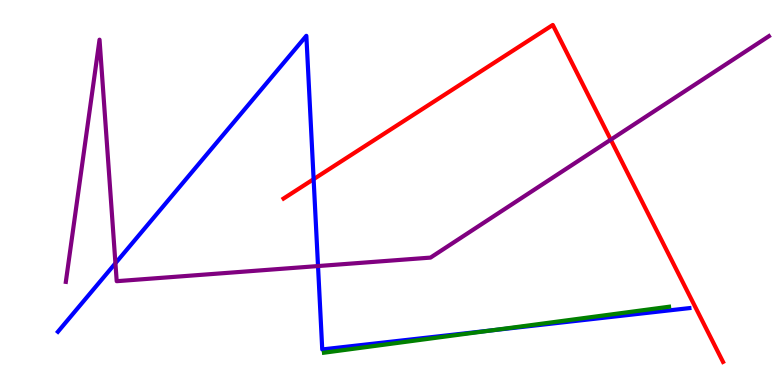[{'lines': ['blue', 'red'], 'intersections': [{'x': 4.05, 'y': 5.35}]}, {'lines': ['green', 'red'], 'intersections': []}, {'lines': ['purple', 'red'], 'intersections': [{'x': 7.88, 'y': 6.37}]}, {'lines': ['blue', 'green'], 'intersections': [{'x': 6.35, 'y': 1.42}]}, {'lines': ['blue', 'purple'], 'intersections': [{'x': 1.49, 'y': 3.16}, {'x': 4.1, 'y': 3.09}]}, {'lines': ['green', 'purple'], 'intersections': []}]